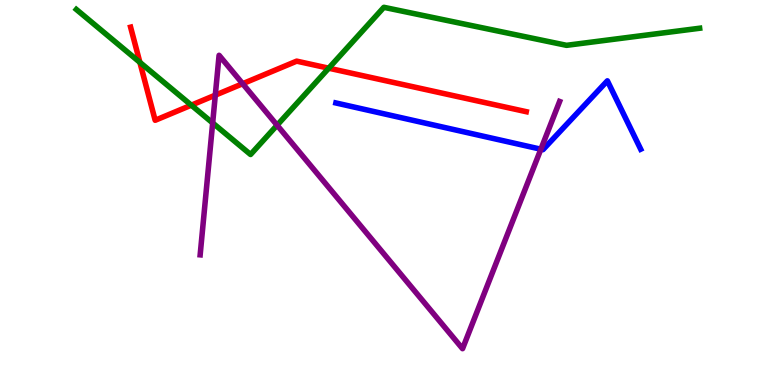[{'lines': ['blue', 'red'], 'intersections': []}, {'lines': ['green', 'red'], 'intersections': [{'x': 1.8, 'y': 8.38}, {'x': 2.47, 'y': 7.27}, {'x': 4.24, 'y': 8.23}]}, {'lines': ['purple', 'red'], 'intersections': [{'x': 2.78, 'y': 7.53}, {'x': 3.13, 'y': 7.83}]}, {'lines': ['blue', 'green'], 'intersections': []}, {'lines': ['blue', 'purple'], 'intersections': [{'x': 6.98, 'y': 6.12}]}, {'lines': ['green', 'purple'], 'intersections': [{'x': 2.74, 'y': 6.81}, {'x': 3.58, 'y': 6.75}]}]